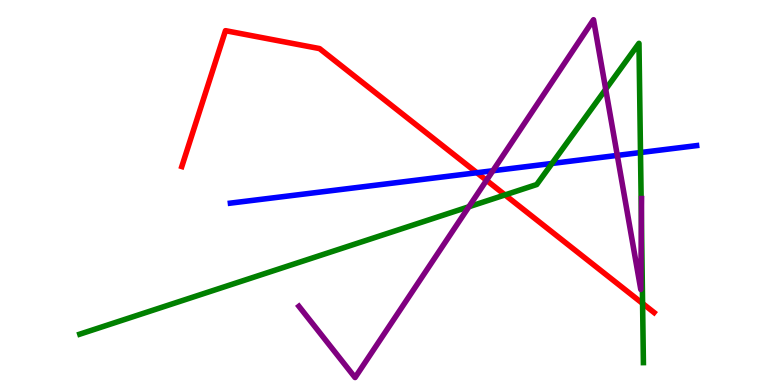[{'lines': ['blue', 'red'], 'intersections': [{'x': 6.15, 'y': 5.51}]}, {'lines': ['green', 'red'], 'intersections': [{'x': 6.52, 'y': 4.94}, {'x': 8.29, 'y': 2.12}]}, {'lines': ['purple', 'red'], 'intersections': [{'x': 6.28, 'y': 5.32}]}, {'lines': ['blue', 'green'], 'intersections': [{'x': 7.12, 'y': 5.75}, {'x': 8.26, 'y': 6.04}]}, {'lines': ['blue', 'purple'], 'intersections': [{'x': 6.36, 'y': 5.56}, {'x': 7.97, 'y': 5.96}]}, {'lines': ['green', 'purple'], 'intersections': [{'x': 6.05, 'y': 4.63}, {'x': 7.82, 'y': 7.68}, {'x': 8.28, 'y': 4.34}]}]